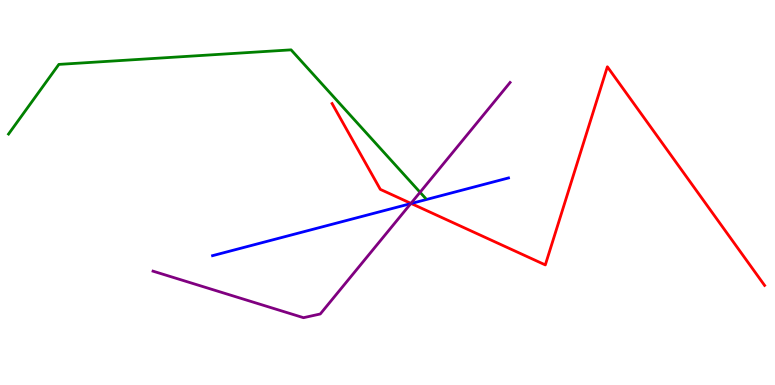[{'lines': ['blue', 'red'], 'intersections': [{'x': 5.31, 'y': 4.71}]}, {'lines': ['green', 'red'], 'intersections': []}, {'lines': ['purple', 'red'], 'intersections': [{'x': 5.3, 'y': 4.72}]}, {'lines': ['blue', 'green'], 'intersections': []}, {'lines': ['blue', 'purple'], 'intersections': [{'x': 5.3, 'y': 4.71}]}, {'lines': ['green', 'purple'], 'intersections': [{'x': 5.42, 'y': 5.01}]}]